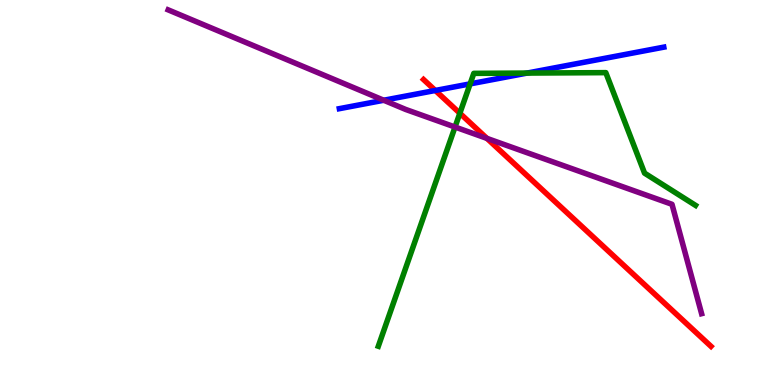[{'lines': ['blue', 'red'], 'intersections': [{'x': 5.62, 'y': 7.65}]}, {'lines': ['green', 'red'], 'intersections': [{'x': 5.93, 'y': 7.06}]}, {'lines': ['purple', 'red'], 'intersections': [{'x': 6.28, 'y': 6.41}]}, {'lines': ['blue', 'green'], 'intersections': [{'x': 6.07, 'y': 7.82}, {'x': 6.8, 'y': 8.1}]}, {'lines': ['blue', 'purple'], 'intersections': [{'x': 4.95, 'y': 7.4}]}, {'lines': ['green', 'purple'], 'intersections': [{'x': 5.87, 'y': 6.7}]}]